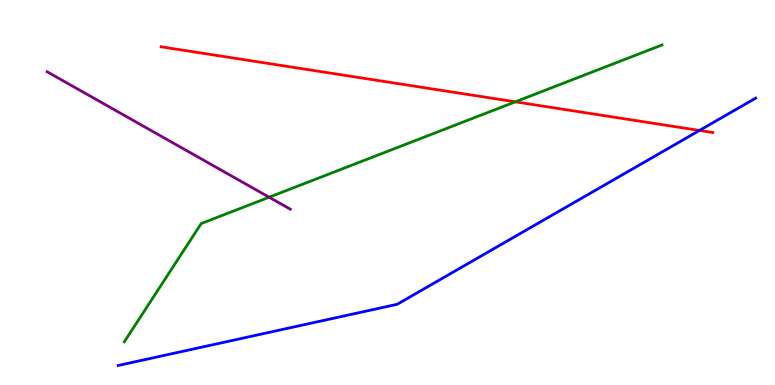[{'lines': ['blue', 'red'], 'intersections': [{'x': 9.03, 'y': 6.61}]}, {'lines': ['green', 'red'], 'intersections': [{'x': 6.65, 'y': 7.36}]}, {'lines': ['purple', 'red'], 'intersections': []}, {'lines': ['blue', 'green'], 'intersections': []}, {'lines': ['blue', 'purple'], 'intersections': []}, {'lines': ['green', 'purple'], 'intersections': [{'x': 3.47, 'y': 4.88}]}]